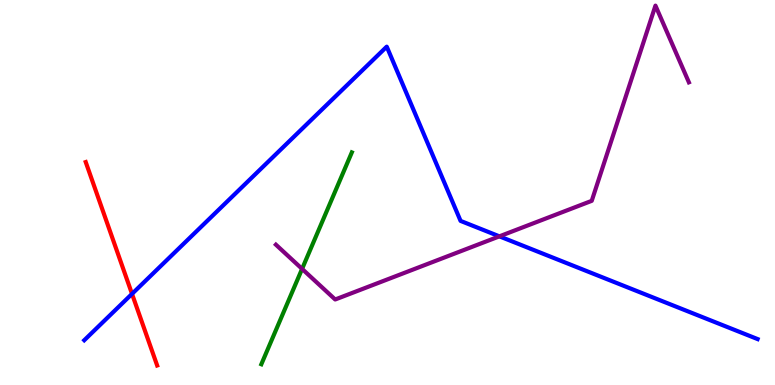[{'lines': ['blue', 'red'], 'intersections': [{'x': 1.7, 'y': 2.37}]}, {'lines': ['green', 'red'], 'intersections': []}, {'lines': ['purple', 'red'], 'intersections': []}, {'lines': ['blue', 'green'], 'intersections': []}, {'lines': ['blue', 'purple'], 'intersections': [{'x': 6.44, 'y': 3.86}]}, {'lines': ['green', 'purple'], 'intersections': [{'x': 3.9, 'y': 3.02}]}]